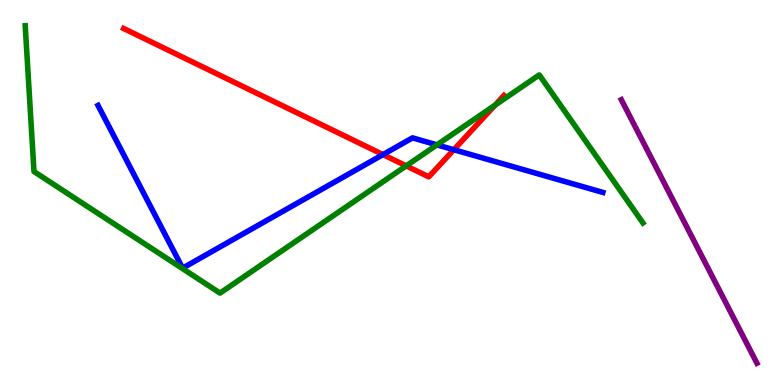[{'lines': ['blue', 'red'], 'intersections': [{'x': 4.94, 'y': 5.98}, {'x': 5.86, 'y': 6.11}]}, {'lines': ['green', 'red'], 'intersections': [{'x': 5.24, 'y': 5.69}, {'x': 6.39, 'y': 7.27}]}, {'lines': ['purple', 'red'], 'intersections': []}, {'lines': ['blue', 'green'], 'intersections': [{'x': 5.64, 'y': 6.24}]}, {'lines': ['blue', 'purple'], 'intersections': []}, {'lines': ['green', 'purple'], 'intersections': []}]